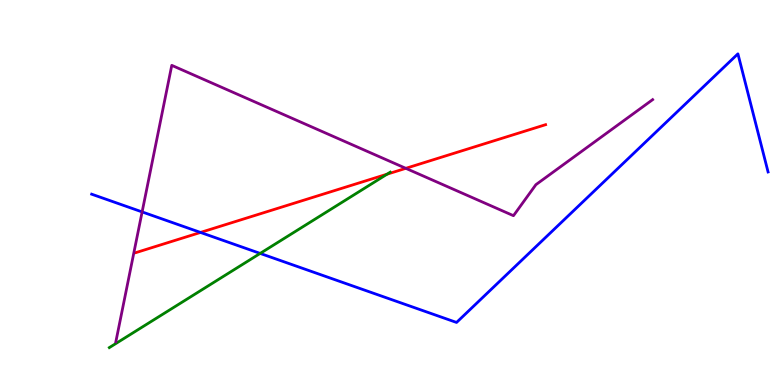[{'lines': ['blue', 'red'], 'intersections': [{'x': 2.59, 'y': 3.96}]}, {'lines': ['green', 'red'], 'intersections': [{'x': 4.99, 'y': 5.48}]}, {'lines': ['purple', 'red'], 'intersections': [{'x': 5.24, 'y': 5.63}]}, {'lines': ['blue', 'green'], 'intersections': [{'x': 3.36, 'y': 3.42}]}, {'lines': ['blue', 'purple'], 'intersections': [{'x': 1.83, 'y': 4.5}]}, {'lines': ['green', 'purple'], 'intersections': []}]